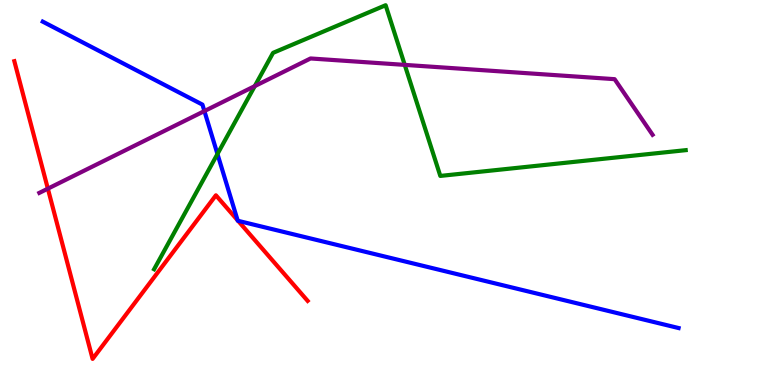[{'lines': ['blue', 'red'], 'intersections': [{'x': 3.07, 'y': 4.28}, {'x': 3.07, 'y': 4.26}]}, {'lines': ['green', 'red'], 'intersections': []}, {'lines': ['purple', 'red'], 'intersections': [{'x': 0.617, 'y': 5.1}]}, {'lines': ['blue', 'green'], 'intersections': [{'x': 2.81, 'y': 6.0}]}, {'lines': ['blue', 'purple'], 'intersections': [{'x': 2.64, 'y': 7.12}]}, {'lines': ['green', 'purple'], 'intersections': [{'x': 3.29, 'y': 7.76}, {'x': 5.22, 'y': 8.31}]}]